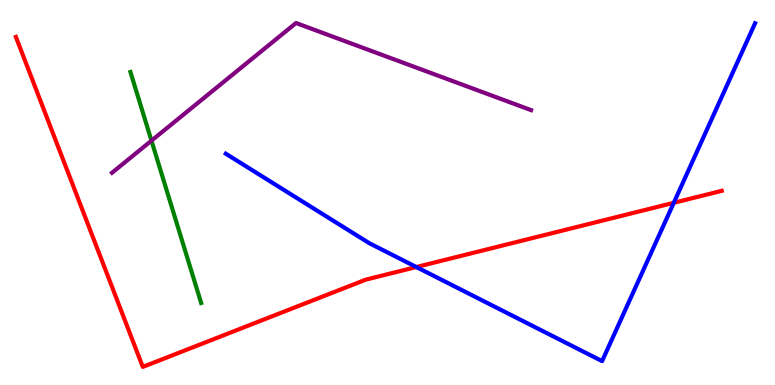[{'lines': ['blue', 'red'], 'intersections': [{'x': 5.37, 'y': 3.06}, {'x': 8.69, 'y': 4.73}]}, {'lines': ['green', 'red'], 'intersections': []}, {'lines': ['purple', 'red'], 'intersections': []}, {'lines': ['blue', 'green'], 'intersections': []}, {'lines': ['blue', 'purple'], 'intersections': []}, {'lines': ['green', 'purple'], 'intersections': [{'x': 1.95, 'y': 6.35}]}]